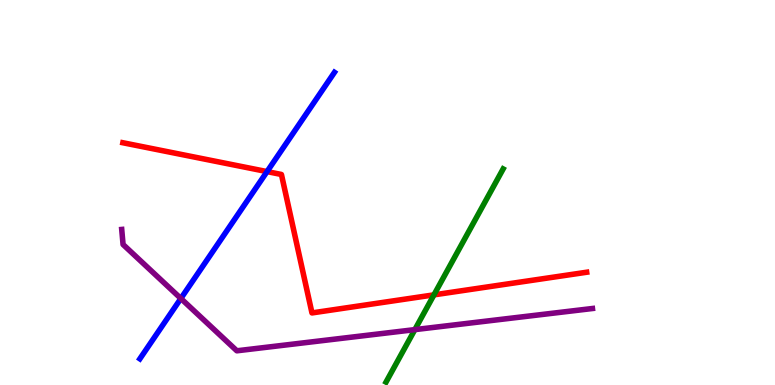[{'lines': ['blue', 'red'], 'intersections': [{'x': 3.45, 'y': 5.54}]}, {'lines': ['green', 'red'], 'intersections': [{'x': 5.6, 'y': 2.34}]}, {'lines': ['purple', 'red'], 'intersections': []}, {'lines': ['blue', 'green'], 'intersections': []}, {'lines': ['blue', 'purple'], 'intersections': [{'x': 2.33, 'y': 2.25}]}, {'lines': ['green', 'purple'], 'intersections': [{'x': 5.35, 'y': 1.44}]}]